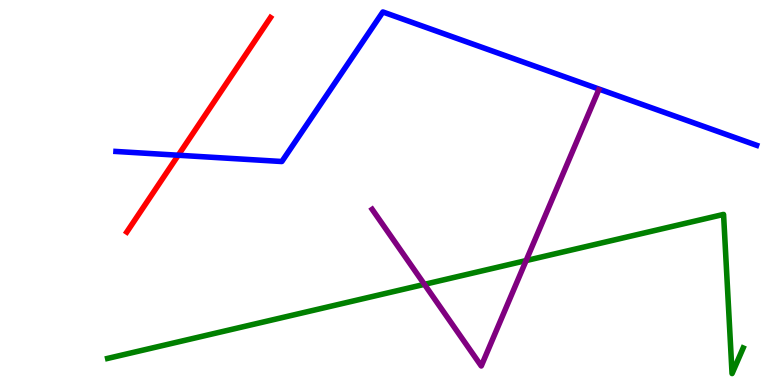[{'lines': ['blue', 'red'], 'intersections': [{'x': 2.3, 'y': 5.97}]}, {'lines': ['green', 'red'], 'intersections': []}, {'lines': ['purple', 'red'], 'intersections': []}, {'lines': ['blue', 'green'], 'intersections': []}, {'lines': ['blue', 'purple'], 'intersections': []}, {'lines': ['green', 'purple'], 'intersections': [{'x': 5.48, 'y': 2.61}, {'x': 6.79, 'y': 3.23}]}]